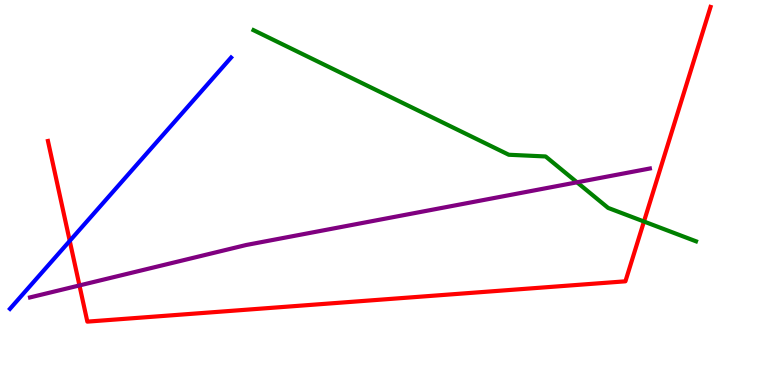[{'lines': ['blue', 'red'], 'intersections': [{'x': 0.9, 'y': 3.74}]}, {'lines': ['green', 'red'], 'intersections': [{'x': 8.31, 'y': 4.25}]}, {'lines': ['purple', 'red'], 'intersections': [{'x': 1.03, 'y': 2.59}]}, {'lines': ['blue', 'green'], 'intersections': []}, {'lines': ['blue', 'purple'], 'intersections': []}, {'lines': ['green', 'purple'], 'intersections': [{'x': 7.45, 'y': 5.26}]}]